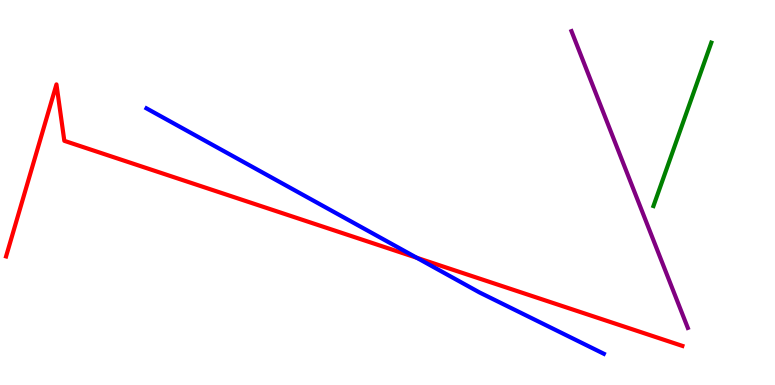[{'lines': ['blue', 'red'], 'intersections': [{'x': 5.38, 'y': 3.3}]}, {'lines': ['green', 'red'], 'intersections': []}, {'lines': ['purple', 'red'], 'intersections': []}, {'lines': ['blue', 'green'], 'intersections': []}, {'lines': ['blue', 'purple'], 'intersections': []}, {'lines': ['green', 'purple'], 'intersections': []}]